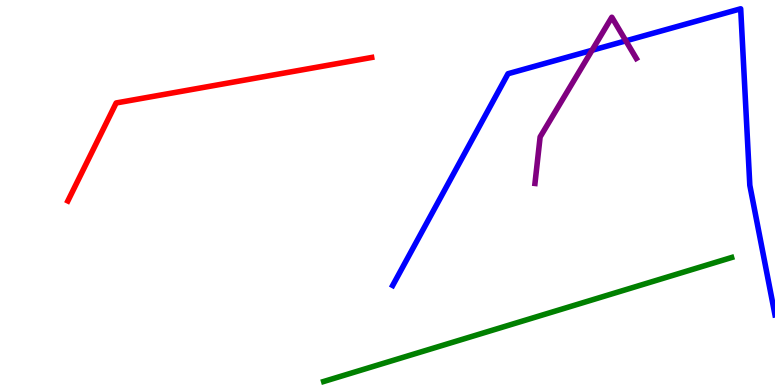[{'lines': ['blue', 'red'], 'intersections': []}, {'lines': ['green', 'red'], 'intersections': []}, {'lines': ['purple', 'red'], 'intersections': []}, {'lines': ['blue', 'green'], 'intersections': []}, {'lines': ['blue', 'purple'], 'intersections': [{'x': 7.64, 'y': 8.69}, {'x': 8.08, 'y': 8.94}]}, {'lines': ['green', 'purple'], 'intersections': []}]